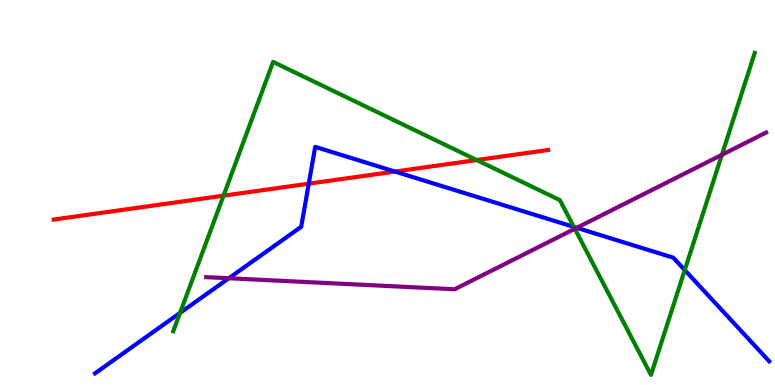[{'lines': ['blue', 'red'], 'intersections': [{'x': 3.98, 'y': 5.23}, {'x': 5.1, 'y': 5.54}]}, {'lines': ['green', 'red'], 'intersections': [{'x': 2.88, 'y': 4.92}, {'x': 6.15, 'y': 5.84}]}, {'lines': ['purple', 'red'], 'intersections': []}, {'lines': ['blue', 'green'], 'intersections': [{'x': 2.32, 'y': 1.87}, {'x': 7.4, 'y': 4.11}, {'x': 8.84, 'y': 2.99}]}, {'lines': ['blue', 'purple'], 'intersections': [{'x': 2.95, 'y': 2.77}, {'x': 7.44, 'y': 4.08}]}, {'lines': ['green', 'purple'], 'intersections': [{'x': 7.42, 'y': 4.06}, {'x': 9.31, 'y': 5.98}]}]